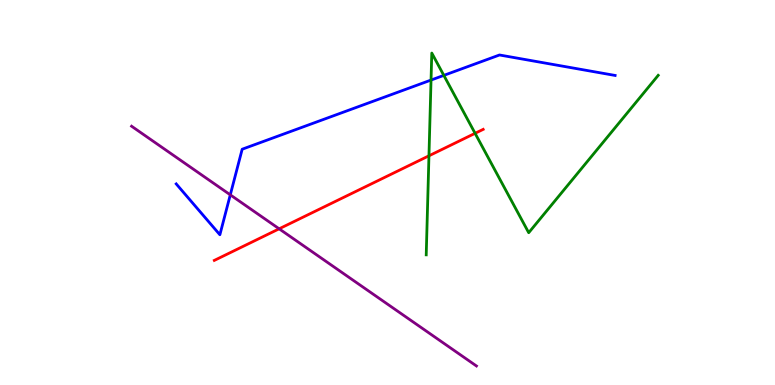[{'lines': ['blue', 'red'], 'intersections': []}, {'lines': ['green', 'red'], 'intersections': [{'x': 5.53, 'y': 5.95}, {'x': 6.13, 'y': 6.54}]}, {'lines': ['purple', 'red'], 'intersections': [{'x': 3.6, 'y': 4.06}]}, {'lines': ['blue', 'green'], 'intersections': [{'x': 5.56, 'y': 7.92}, {'x': 5.73, 'y': 8.04}]}, {'lines': ['blue', 'purple'], 'intersections': [{'x': 2.97, 'y': 4.94}]}, {'lines': ['green', 'purple'], 'intersections': []}]